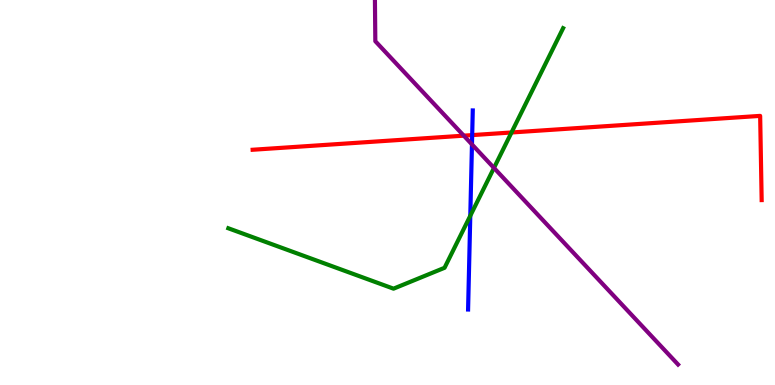[{'lines': ['blue', 'red'], 'intersections': [{'x': 6.09, 'y': 6.49}]}, {'lines': ['green', 'red'], 'intersections': [{'x': 6.6, 'y': 6.56}]}, {'lines': ['purple', 'red'], 'intersections': [{'x': 5.98, 'y': 6.48}]}, {'lines': ['blue', 'green'], 'intersections': [{'x': 6.07, 'y': 4.4}]}, {'lines': ['blue', 'purple'], 'intersections': [{'x': 6.09, 'y': 6.25}]}, {'lines': ['green', 'purple'], 'intersections': [{'x': 6.37, 'y': 5.64}]}]